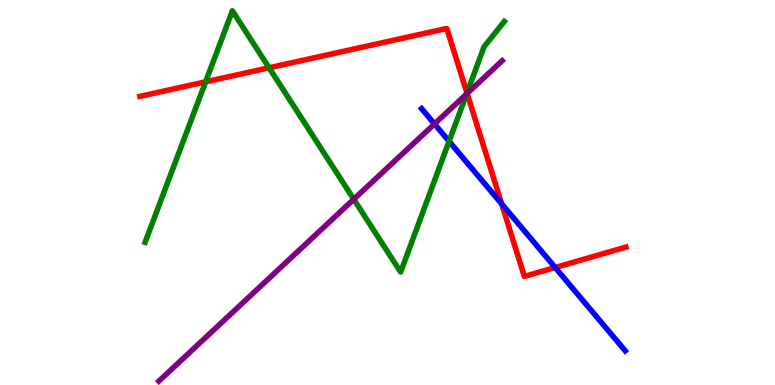[{'lines': ['blue', 'red'], 'intersections': [{'x': 6.47, 'y': 4.71}, {'x': 7.16, 'y': 3.05}]}, {'lines': ['green', 'red'], 'intersections': [{'x': 2.65, 'y': 7.87}, {'x': 3.47, 'y': 8.24}, {'x': 6.03, 'y': 7.59}]}, {'lines': ['purple', 'red'], 'intersections': [{'x': 6.03, 'y': 7.57}]}, {'lines': ['blue', 'green'], 'intersections': [{'x': 5.79, 'y': 6.33}]}, {'lines': ['blue', 'purple'], 'intersections': [{'x': 5.61, 'y': 6.78}]}, {'lines': ['green', 'purple'], 'intersections': [{'x': 4.56, 'y': 4.82}, {'x': 6.02, 'y': 7.56}]}]